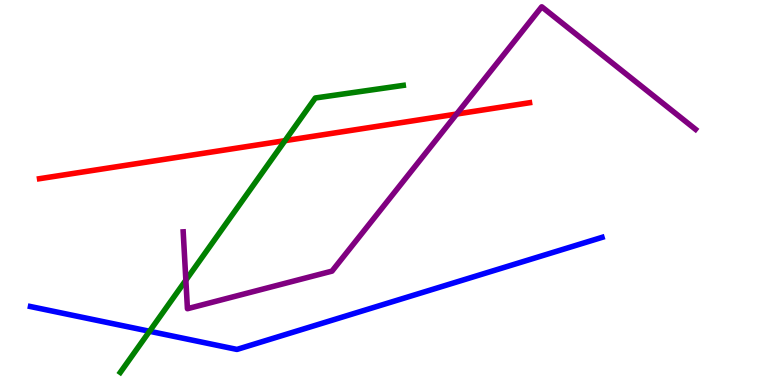[{'lines': ['blue', 'red'], 'intersections': []}, {'lines': ['green', 'red'], 'intersections': [{'x': 3.68, 'y': 6.35}]}, {'lines': ['purple', 'red'], 'intersections': [{'x': 5.89, 'y': 7.04}]}, {'lines': ['blue', 'green'], 'intersections': [{'x': 1.93, 'y': 1.4}]}, {'lines': ['blue', 'purple'], 'intersections': []}, {'lines': ['green', 'purple'], 'intersections': [{'x': 2.4, 'y': 2.72}]}]